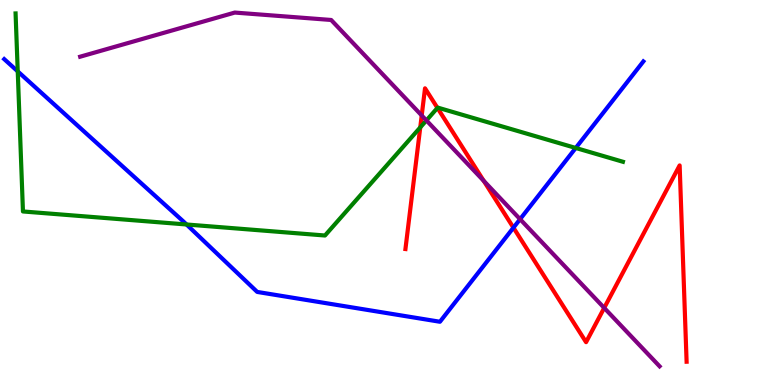[{'lines': ['blue', 'red'], 'intersections': [{'x': 6.63, 'y': 4.09}]}, {'lines': ['green', 'red'], 'intersections': [{'x': 5.42, 'y': 6.69}, {'x': 5.64, 'y': 7.2}]}, {'lines': ['purple', 'red'], 'intersections': [{'x': 5.44, 'y': 7.0}, {'x': 6.24, 'y': 5.3}, {'x': 7.8, 'y': 2.0}]}, {'lines': ['blue', 'green'], 'intersections': [{'x': 0.229, 'y': 8.15}, {'x': 2.41, 'y': 4.17}, {'x': 7.43, 'y': 6.16}]}, {'lines': ['blue', 'purple'], 'intersections': [{'x': 6.71, 'y': 4.31}]}, {'lines': ['green', 'purple'], 'intersections': [{'x': 5.5, 'y': 6.87}]}]